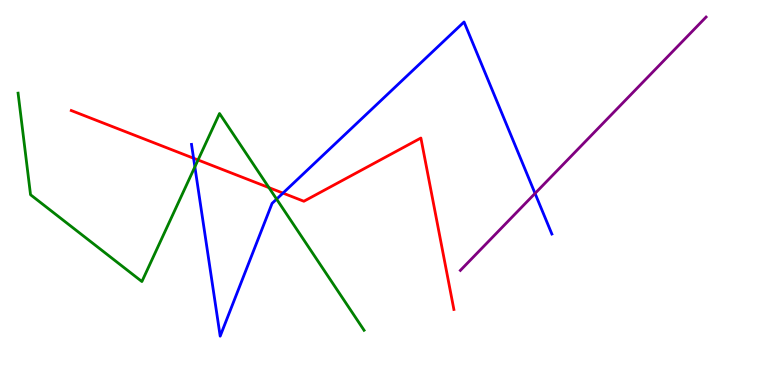[{'lines': ['blue', 'red'], 'intersections': [{'x': 2.5, 'y': 5.89}, {'x': 3.65, 'y': 4.98}]}, {'lines': ['green', 'red'], 'intersections': [{'x': 2.56, 'y': 5.84}, {'x': 3.47, 'y': 5.13}]}, {'lines': ['purple', 'red'], 'intersections': []}, {'lines': ['blue', 'green'], 'intersections': [{'x': 2.51, 'y': 5.67}, {'x': 3.57, 'y': 4.83}]}, {'lines': ['blue', 'purple'], 'intersections': [{'x': 6.9, 'y': 4.98}]}, {'lines': ['green', 'purple'], 'intersections': []}]